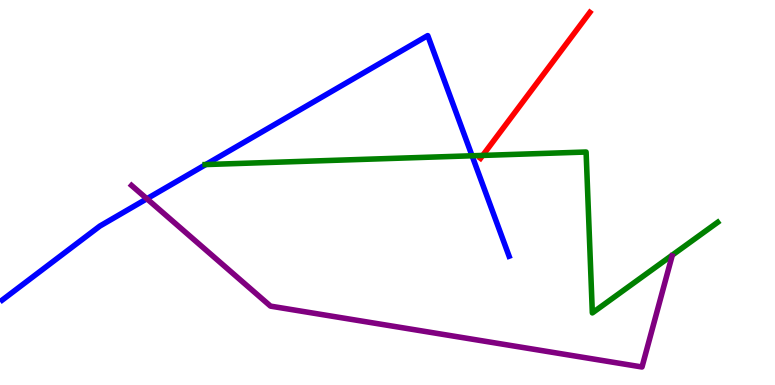[{'lines': ['blue', 'red'], 'intersections': []}, {'lines': ['green', 'red'], 'intersections': [{'x': 6.23, 'y': 5.96}]}, {'lines': ['purple', 'red'], 'intersections': []}, {'lines': ['blue', 'green'], 'intersections': [{'x': 2.65, 'y': 5.73}, {'x': 6.09, 'y': 5.95}]}, {'lines': ['blue', 'purple'], 'intersections': [{'x': 1.9, 'y': 4.84}]}, {'lines': ['green', 'purple'], 'intersections': []}]